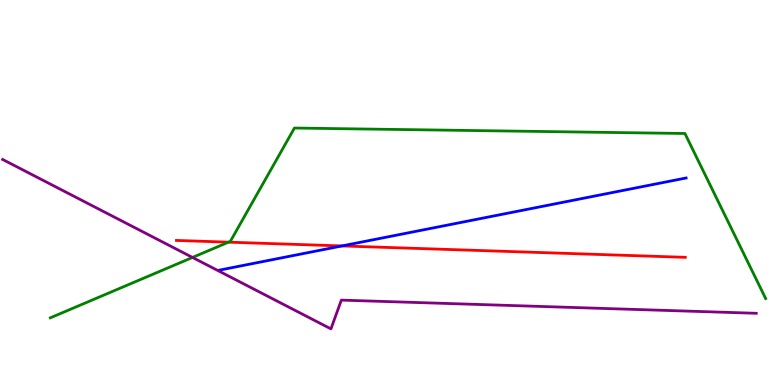[{'lines': ['blue', 'red'], 'intersections': [{'x': 4.41, 'y': 3.61}]}, {'lines': ['green', 'red'], 'intersections': [{'x': 2.95, 'y': 3.71}]}, {'lines': ['purple', 'red'], 'intersections': []}, {'lines': ['blue', 'green'], 'intersections': []}, {'lines': ['blue', 'purple'], 'intersections': []}, {'lines': ['green', 'purple'], 'intersections': [{'x': 2.48, 'y': 3.31}]}]